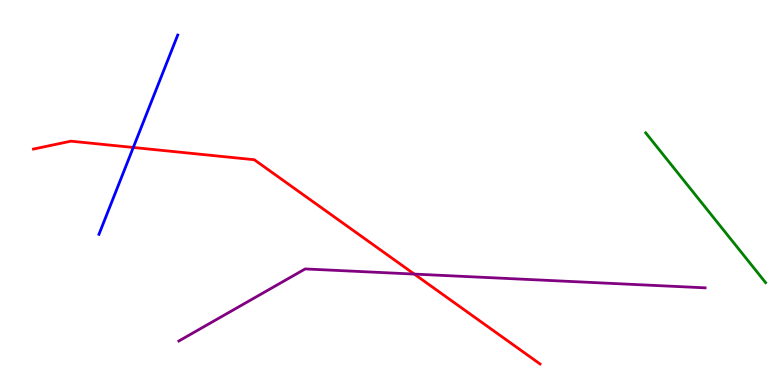[{'lines': ['blue', 'red'], 'intersections': [{'x': 1.72, 'y': 6.17}]}, {'lines': ['green', 'red'], 'intersections': []}, {'lines': ['purple', 'red'], 'intersections': [{'x': 5.35, 'y': 2.88}]}, {'lines': ['blue', 'green'], 'intersections': []}, {'lines': ['blue', 'purple'], 'intersections': []}, {'lines': ['green', 'purple'], 'intersections': []}]